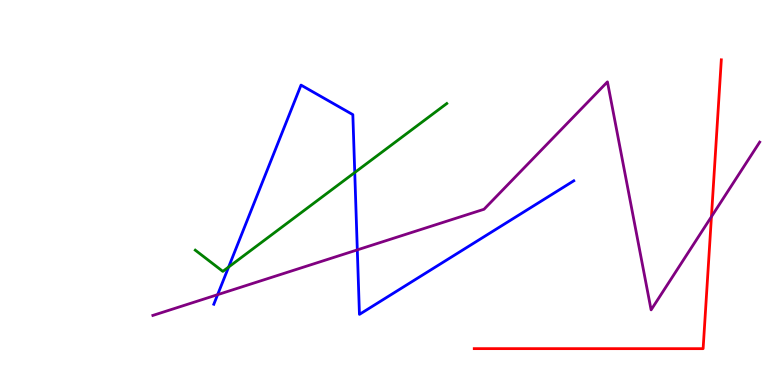[{'lines': ['blue', 'red'], 'intersections': []}, {'lines': ['green', 'red'], 'intersections': []}, {'lines': ['purple', 'red'], 'intersections': [{'x': 9.18, 'y': 4.37}]}, {'lines': ['blue', 'green'], 'intersections': [{'x': 2.95, 'y': 3.06}, {'x': 4.58, 'y': 5.52}]}, {'lines': ['blue', 'purple'], 'intersections': [{'x': 2.81, 'y': 2.35}, {'x': 4.61, 'y': 3.51}]}, {'lines': ['green', 'purple'], 'intersections': []}]